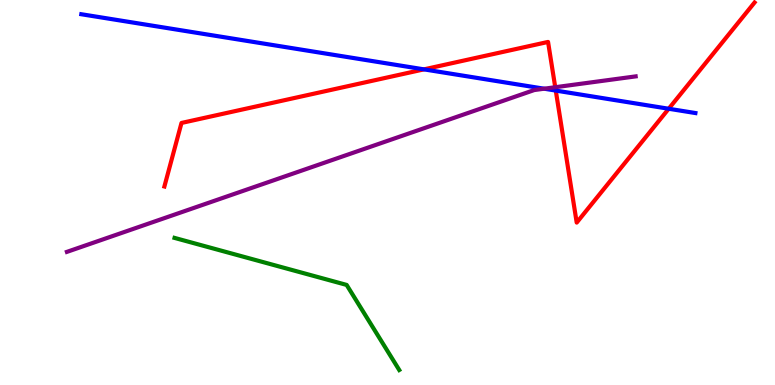[{'lines': ['blue', 'red'], 'intersections': [{'x': 5.47, 'y': 8.2}, {'x': 7.17, 'y': 7.65}, {'x': 8.63, 'y': 7.18}]}, {'lines': ['green', 'red'], 'intersections': []}, {'lines': ['purple', 'red'], 'intersections': [{'x': 7.16, 'y': 7.73}]}, {'lines': ['blue', 'green'], 'intersections': []}, {'lines': ['blue', 'purple'], 'intersections': [{'x': 7.02, 'y': 7.7}]}, {'lines': ['green', 'purple'], 'intersections': []}]